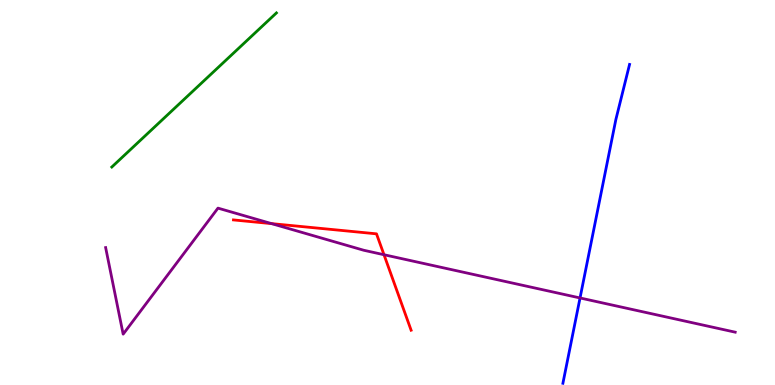[{'lines': ['blue', 'red'], 'intersections': []}, {'lines': ['green', 'red'], 'intersections': []}, {'lines': ['purple', 'red'], 'intersections': [{'x': 3.5, 'y': 4.19}, {'x': 4.95, 'y': 3.38}]}, {'lines': ['blue', 'green'], 'intersections': []}, {'lines': ['blue', 'purple'], 'intersections': [{'x': 7.48, 'y': 2.26}]}, {'lines': ['green', 'purple'], 'intersections': []}]